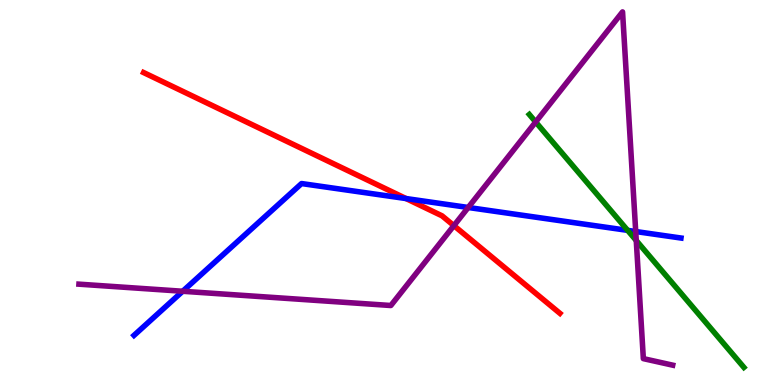[{'lines': ['blue', 'red'], 'intersections': [{'x': 5.24, 'y': 4.84}]}, {'lines': ['green', 'red'], 'intersections': []}, {'lines': ['purple', 'red'], 'intersections': [{'x': 5.86, 'y': 4.14}]}, {'lines': ['blue', 'green'], 'intersections': [{'x': 8.1, 'y': 4.02}]}, {'lines': ['blue', 'purple'], 'intersections': [{'x': 2.36, 'y': 2.43}, {'x': 6.04, 'y': 4.61}, {'x': 8.2, 'y': 3.99}]}, {'lines': ['green', 'purple'], 'intersections': [{'x': 6.91, 'y': 6.83}, {'x': 8.21, 'y': 3.75}]}]